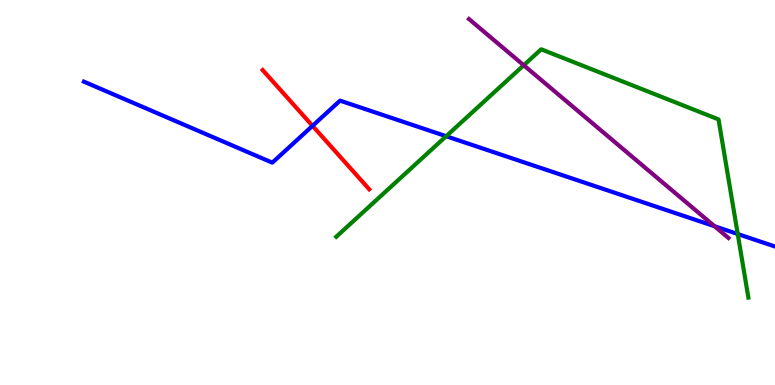[{'lines': ['blue', 'red'], 'intersections': [{'x': 4.03, 'y': 6.73}]}, {'lines': ['green', 'red'], 'intersections': []}, {'lines': ['purple', 'red'], 'intersections': []}, {'lines': ['blue', 'green'], 'intersections': [{'x': 5.76, 'y': 6.46}, {'x': 9.52, 'y': 3.92}]}, {'lines': ['blue', 'purple'], 'intersections': [{'x': 9.22, 'y': 4.12}]}, {'lines': ['green', 'purple'], 'intersections': [{'x': 6.76, 'y': 8.31}]}]